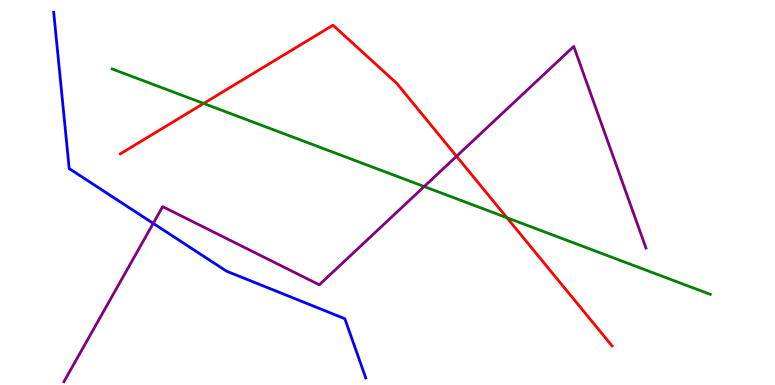[{'lines': ['blue', 'red'], 'intersections': []}, {'lines': ['green', 'red'], 'intersections': [{'x': 2.63, 'y': 7.31}, {'x': 6.54, 'y': 4.34}]}, {'lines': ['purple', 'red'], 'intersections': [{'x': 5.89, 'y': 5.94}]}, {'lines': ['blue', 'green'], 'intersections': []}, {'lines': ['blue', 'purple'], 'intersections': [{'x': 1.98, 'y': 4.2}]}, {'lines': ['green', 'purple'], 'intersections': [{'x': 5.47, 'y': 5.15}]}]